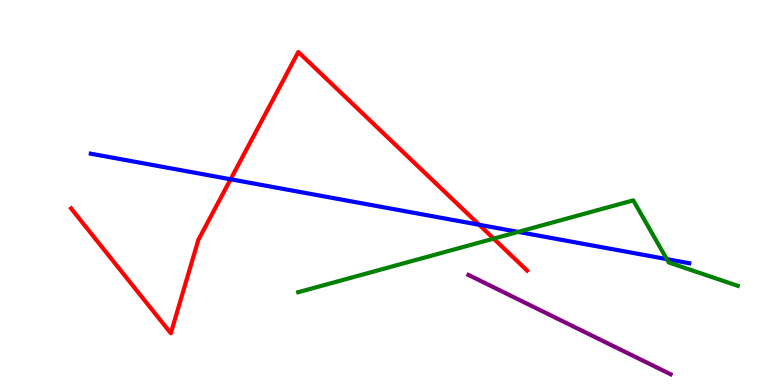[{'lines': ['blue', 'red'], 'intersections': [{'x': 2.98, 'y': 5.34}, {'x': 6.18, 'y': 4.16}]}, {'lines': ['green', 'red'], 'intersections': [{'x': 6.37, 'y': 3.8}]}, {'lines': ['purple', 'red'], 'intersections': []}, {'lines': ['blue', 'green'], 'intersections': [{'x': 6.69, 'y': 3.98}, {'x': 8.6, 'y': 3.27}]}, {'lines': ['blue', 'purple'], 'intersections': []}, {'lines': ['green', 'purple'], 'intersections': []}]